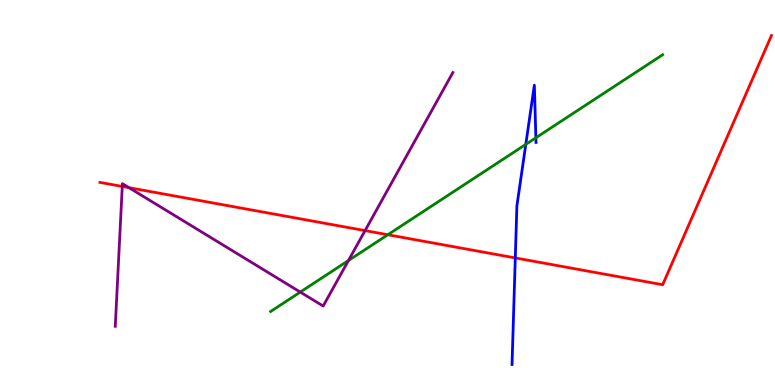[{'lines': ['blue', 'red'], 'intersections': [{'x': 6.65, 'y': 3.3}]}, {'lines': ['green', 'red'], 'intersections': [{'x': 5.0, 'y': 3.9}]}, {'lines': ['purple', 'red'], 'intersections': [{'x': 1.58, 'y': 5.16}, {'x': 1.66, 'y': 5.13}, {'x': 4.71, 'y': 4.01}]}, {'lines': ['blue', 'green'], 'intersections': [{'x': 6.78, 'y': 6.25}, {'x': 6.91, 'y': 6.42}]}, {'lines': ['blue', 'purple'], 'intersections': []}, {'lines': ['green', 'purple'], 'intersections': [{'x': 3.87, 'y': 2.41}, {'x': 4.5, 'y': 3.23}]}]